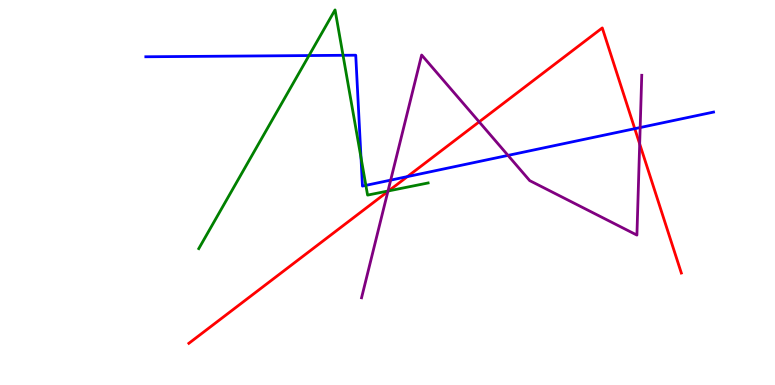[{'lines': ['blue', 'red'], 'intersections': [{'x': 5.26, 'y': 5.41}, {'x': 8.19, 'y': 6.66}]}, {'lines': ['green', 'red'], 'intersections': [{'x': 5.02, 'y': 5.04}]}, {'lines': ['purple', 'red'], 'intersections': [{'x': 5.0, 'y': 5.03}, {'x': 6.18, 'y': 6.83}, {'x': 8.25, 'y': 6.26}]}, {'lines': ['blue', 'green'], 'intersections': [{'x': 3.99, 'y': 8.56}, {'x': 4.43, 'y': 8.56}, {'x': 4.66, 'y': 5.91}, {'x': 4.72, 'y': 5.19}]}, {'lines': ['blue', 'purple'], 'intersections': [{'x': 5.04, 'y': 5.32}, {'x': 6.55, 'y': 5.96}, {'x': 8.26, 'y': 6.69}]}, {'lines': ['green', 'purple'], 'intersections': [{'x': 5.01, 'y': 5.04}]}]